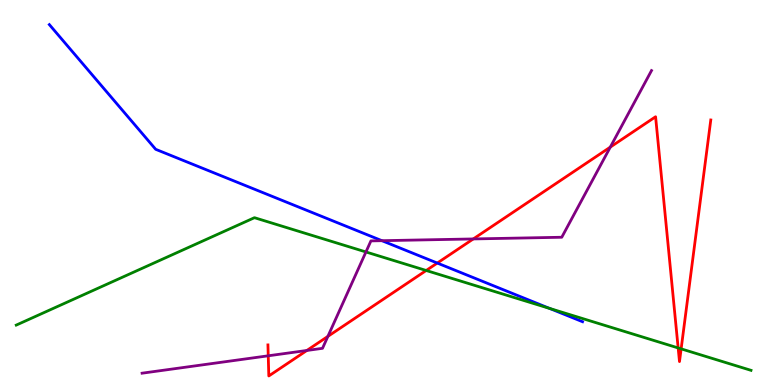[{'lines': ['blue', 'red'], 'intersections': [{'x': 5.64, 'y': 3.17}]}, {'lines': ['green', 'red'], 'intersections': [{'x': 5.5, 'y': 2.97}, {'x': 8.75, 'y': 0.963}, {'x': 8.79, 'y': 0.939}]}, {'lines': ['purple', 'red'], 'intersections': [{'x': 3.46, 'y': 0.759}, {'x': 3.96, 'y': 0.897}, {'x': 4.23, 'y': 1.26}, {'x': 6.11, 'y': 3.79}, {'x': 7.87, 'y': 6.18}]}, {'lines': ['blue', 'green'], 'intersections': [{'x': 7.09, 'y': 1.99}]}, {'lines': ['blue', 'purple'], 'intersections': [{'x': 4.93, 'y': 3.75}]}, {'lines': ['green', 'purple'], 'intersections': [{'x': 4.72, 'y': 3.46}]}]